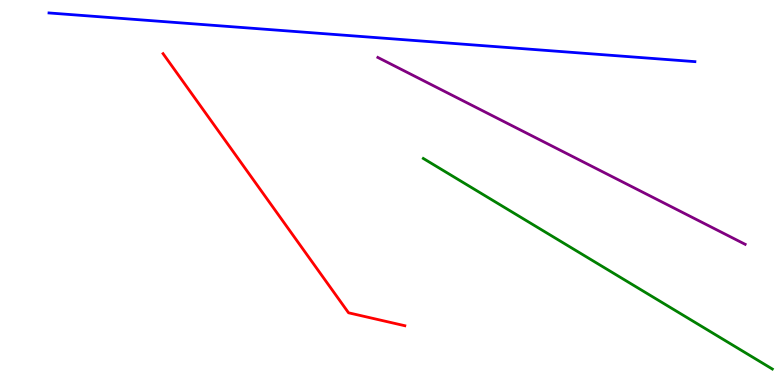[{'lines': ['blue', 'red'], 'intersections': []}, {'lines': ['green', 'red'], 'intersections': []}, {'lines': ['purple', 'red'], 'intersections': []}, {'lines': ['blue', 'green'], 'intersections': []}, {'lines': ['blue', 'purple'], 'intersections': []}, {'lines': ['green', 'purple'], 'intersections': []}]